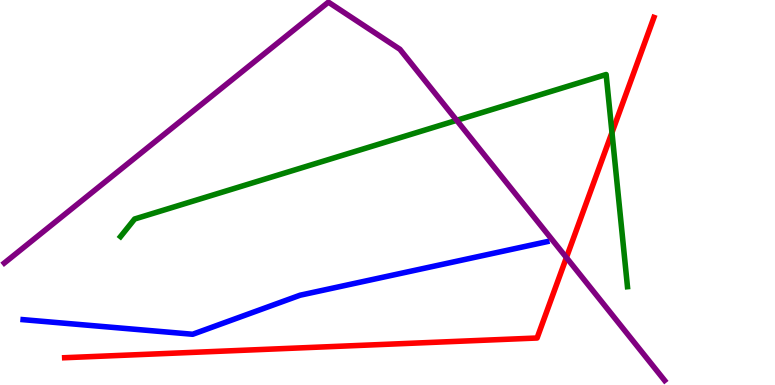[{'lines': ['blue', 'red'], 'intersections': []}, {'lines': ['green', 'red'], 'intersections': [{'x': 7.9, 'y': 6.56}]}, {'lines': ['purple', 'red'], 'intersections': [{'x': 7.31, 'y': 3.31}]}, {'lines': ['blue', 'green'], 'intersections': []}, {'lines': ['blue', 'purple'], 'intersections': []}, {'lines': ['green', 'purple'], 'intersections': [{'x': 5.89, 'y': 6.87}]}]